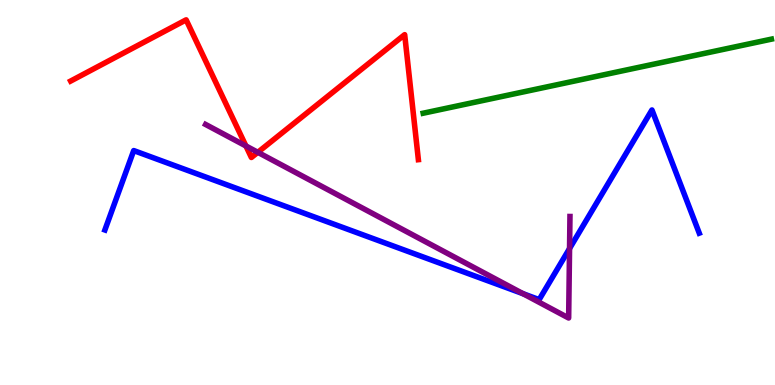[{'lines': ['blue', 'red'], 'intersections': []}, {'lines': ['green', 'red'], 'intersections': []}, {'lines': ['purple', 'red'], 'intersections': [{'x': 3.17, 'y': 6.21}, {'x': 3.33, 'y': 6.04}]}, {'lines': ['blue', 'green'], 'intersections': []}, {'lines': ['blue', 'purple'], 'intersections': [{'x': 6.75, 'y': 2.37}, {'x': 7.35, 'y': 3.54}]}, {'lines': ['green', 'purple'], 'intersections': []}]